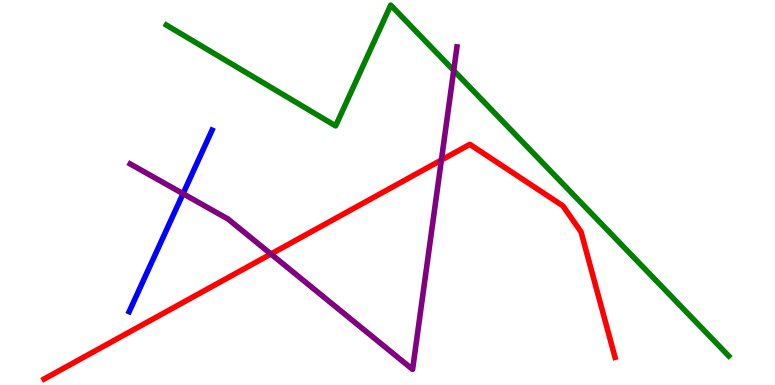[{'lines': ['blue', 'red'], 'intersections': []}, {'lines': ['green', 'red'], 'intersections': []}, {'lines': ['purple', 'red'], 'intersections': [{'x': 3.5, 'y': 3.4}, {'x': 5.7, 'y': 5.84}]}, {'lines': ['blue', 'green'], 'intersections': []}, {'lines': ['blue', 'purple'], 'intersections': [{'x': 2.36, 'y': 4.97}]}, {'lines': ['green', 'purple'], 'intersections': [{'x': 5.85, 'y': 8.17}]}]